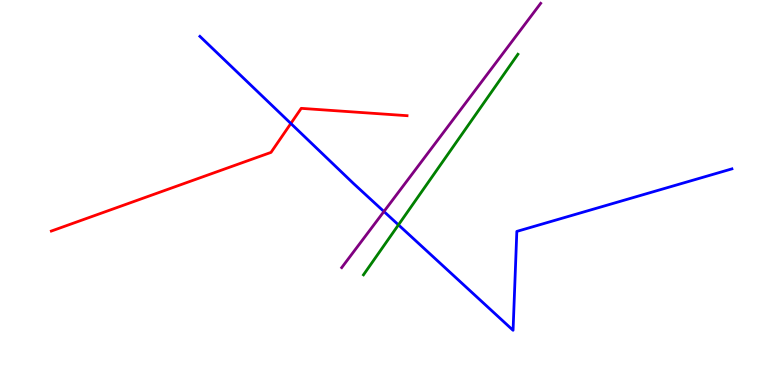[{'lines': ['blue', 'red'], 'intersections': [{'x': 3.75, 'y': 6.79}]}, {'lines': ['green', 'red'], 'intersections': []}, {'lines': ['purple', 'red'], 'intersections': []}, {'lines': ['blue', 'green'], 'intersections': [{'x': 5.14, 'y': 4.16}]}, {'lines': ['blue', 'purple'], 'intersections': [{'x': 4.95, 'y': 4.51}]}, {'lines': ['green', 'purple'], 'intersections': []}]